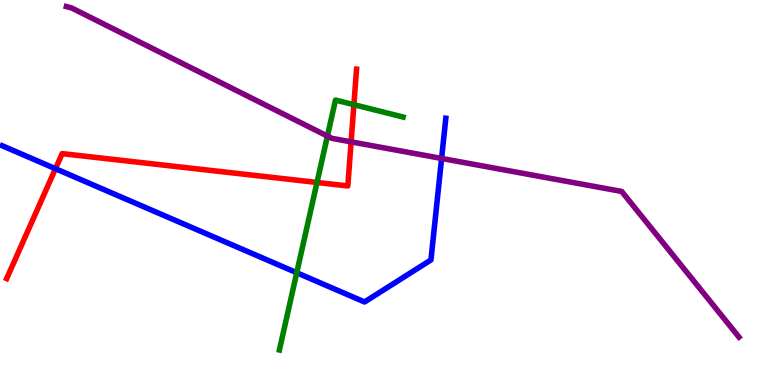[{'lines': ['blue', 'red'], 'intersections': [{'x': 0.716, 'y': 5.62}]}, {'lines': ['green', 'red'], 'intersections': [{'x': 4.09, 'y': 5.26}, {'x': 4.57, 'y': 7.28}]}, {'lines': ['purple', 'red'], 'intersections': [{'x': 4.53, 'y': 6.32}]}, {'lines': ['blue', 'green'], 'intersections': [{'x': 3.83, 'y': 2.92}]}, {'lines': ['blue', 'purple'], 'intersections': [{'x': 5.7, 'y': 5.88}]}, {'lines': ['green', 'purple'], 'intersections': [{'x': 4.22, 'y': 6.47}]}]